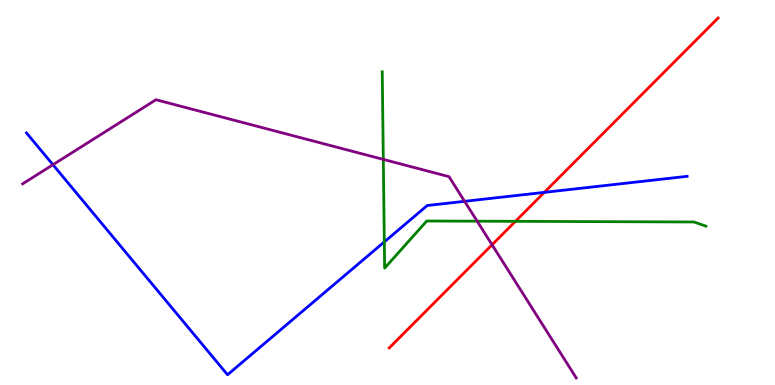[{'lines': ['blue', 'red'], 'intersections': [{'x': 7.02, 'y': 5.0}]}, {'lines': ['green', 'red'], 'intersections': [{'x': 6.65, 'y': 4.25}]}, {'lines': ['purple', 'red'], 'intersections': [{'x': 6.35, 'y': 3.64}]}, {'lines': ['blue', 'green'], 'intersections': [{'x': 4.96, 'y': 3.72}]}, {'lines': ['blue', 'purple'], 'intersections': [{'x': 0.683, 'y': 5.72}, {'x': 5.99, 'y': 4.77}]}, {'lines': ['green', 'purple'], 'intersections': [{'x': 4.95, 'y': 5.86}, {'x': 6.16, 'y': 4.25}]}]